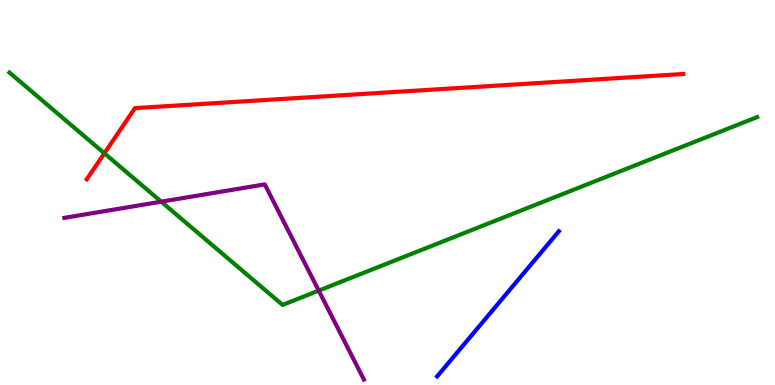[{'lines': ['blue', 'red'], 'intersections': []}, {'lines': ['green', 'red'], 'intersections': [{'x': 1.35, 'y': 6.02}]}, {'lines': ['purple', 'red'], 'intersections': []}, {'lines': ['blue', 'green'], 'intersections': []}, {'lines': ['blue', 'purple'], 'intersections': []}, {'lines': ['green', 'purple'], 'intersections': [{'x': 2.08, 'y': 4.76}, {'x': 4.11, 'y': 2.45}]}]